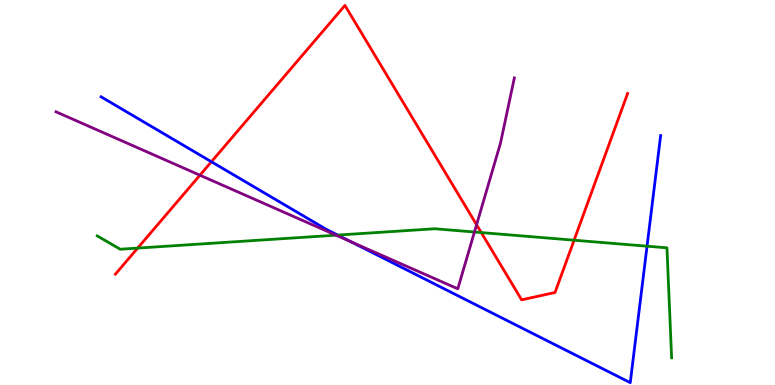[{'lines': ['blue', 'red'], 'intersections': [{'x': 2.73, 'y': 5.8}]}, {'lines': ['green', 'red'], 'intersections': [{'x': 1.78, 'y': 3.56}, {'x': 6.21, 'y': 3.96}, {'x': 7.41, 'y': 3.76}]}, {'lines': ['purple', 'red'], 'intersections': [{'x': 2.58, 'y': 5.45}, {'x': 6.15, 'y': 4.16}]}, {'lines': ['blue', 'green'], 'intersections': [{'x': 4.36, 'y': 3.89}, {'x': 8.35, 'y': 3.61}]}, {'lines': ['blue', 'purple'], 'intersections': [{'x': 4.52, 'y': 3.73}]}, {'lines': ['green', 'purple'], 'intersections': [{'x': 4.34, 'y': 3.89}, {'x': 6.12, 'y': 3.97}]}]